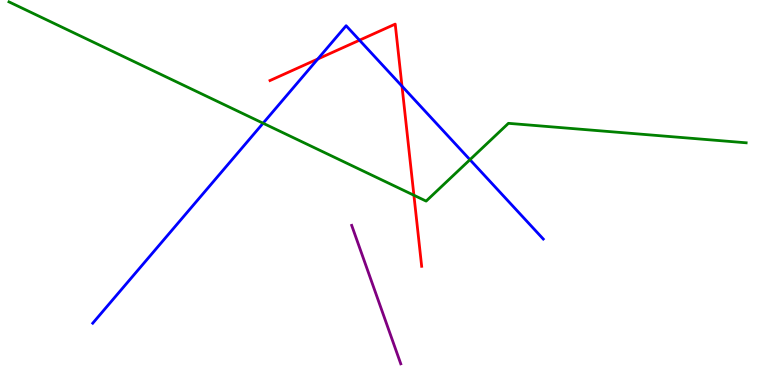[{'lines': ['blue', 'red'], 'intersections': [{'x': 4.1, 'y': 8.47}, {'x': 4.64, 'y': 8.96}, {'x': 5.19, 'y': 7.76}]}, {'lines': ['green', 'red'], 'intersections': [{'x': 5.34, 'y': 4.93}]}, {'lines': ['purple', 'red'], 'intersections': []}, {'lines': ['blue', 'green'], 'intersections': [{'x': 3.39, 'y': 6.8}, {'x': 6.06, 'y': 5.85}]}, {'lines': ['blue', 'purple'], 'intersections': []}, {'lines': ['green', 'purple'], 'intersections': []}]